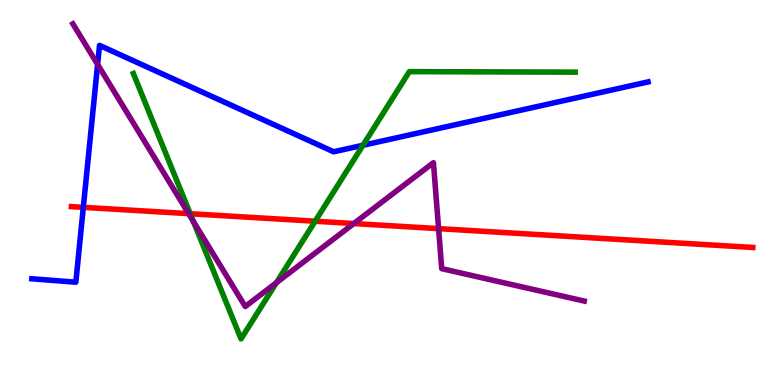[{'lines': ['blue', 'red'], 'intersections': [{'x': 1.08, 'y': 4.61}]}, {'lines': ['green', 'red'], 'intersections': [{'x': 2.45, 'y': 4.45}, {'x': 4.07, 'y': 4.25}]}, {'lines': ['purple', 'red'], 'intersections': [{'x': 2.43, 'y': 4.45}, {'x': 4.57, 'y': 4.19}, {'x': 5.66, 'y': 4.06}]}, {'lines': ['blue', 'green'], 'intersections': [{'x': 4.68, 'y': 6.23}]}, {'lines': ['blue', 'purple'], 'intersections': [{'x': 1.26, 'y': 8.33}]}, {'lines': ['green', 'purple'], 'intersections': [{'x': 2.49, 'y': 4.25}, {'x': 3.57, 'y': 2.66}]}]